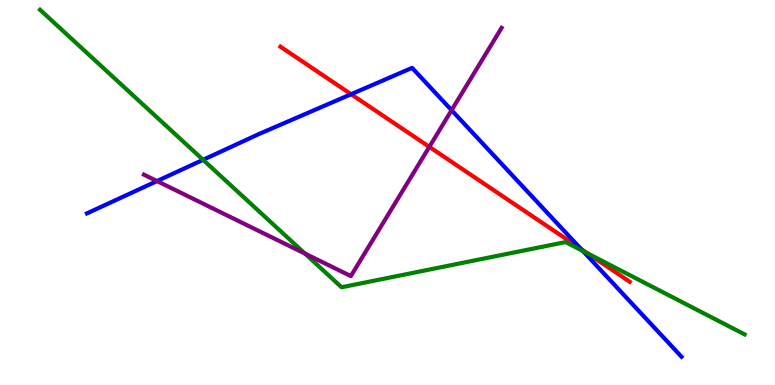[{'lines': ['blue', 'red'], 'intersections': [{'x': 4.53, 'y': 7.55}, {'x': 7.5, 'y': 3.54}]}, {'lines': ['green', 'red'], 'intersections': [{'x': 7.58, 'y': 3.42}]}, {'lines': ['purple', 'red'], 'intersections': [{'x': 5.54, 'y': 6.19}]}, {'lines': ['blue', 'green'], 'intersections': [{'x': 2.62, 'y': 5.85}, {'x': 7.52, 'y': 3.48}]}, {'lines': ['blue', 'purple'], 'intersections': [{'x': 2.03, 'y': 5.3}, {'x': 5.83, 'y': 7.14}]}, {'lines': ['green', 'purple'], 'intersections': [{'x': 3.93, 'y': 3.41}]}]